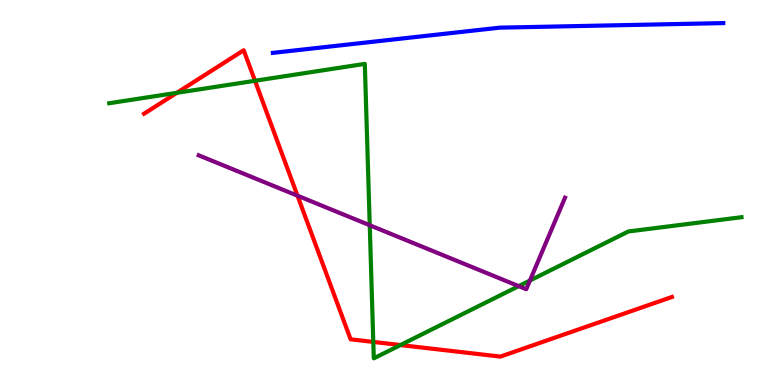[{'lines': ['blue', 'red'], 'intersections': []}, {'lines': ['green', 'red'], 'intersections': [{'x': 2.28, 'y': 7.59}, {'x': 3.29, 'y': 7.9}, {'x': 4.82, 'y': 1.12}, {'x': 5.17, 'y': 1.04}]}, {'lines': ['purple', 'red'], 'intersections': [{'x': 3.84, 'y': 4.92}]}, {'lines': ['blue', 'green'], 'intersections': []}, {'lines': ['blue', 'purple'], 'intersections': []}, {'lines': ['green', 'purple'], 'intersections': [{'x': 4.77, 'y': 4.15}, {'x': 6.69, 'y': 2.57}, {'x': 6.84, 'y': 2.71}]}]